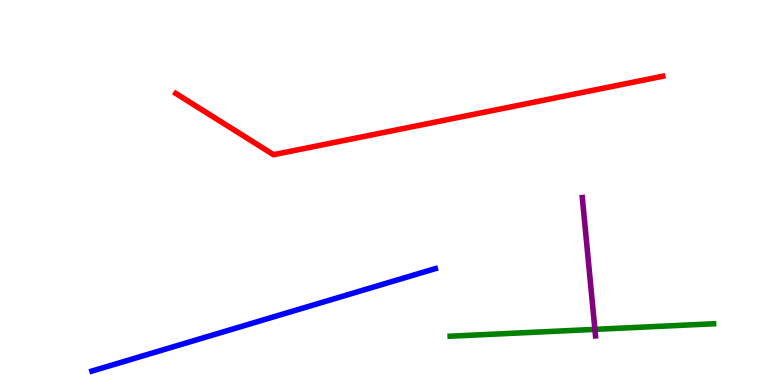[{'lines': ['blue', 'red'], 'intersections': []}, {'lines': ['green', 'red'], 'intersections': []}, {'lines': ['purple', 'red'], 'intersections': []}, {'lines': ['blue', 'green'], 'intersections': []}, {'lines': ['blue', 'purple'], 'intersections': []}, {'lines': ['green', 'purple'], 'intersections': [{'x': 7.68, 'y': 1.44}]}]